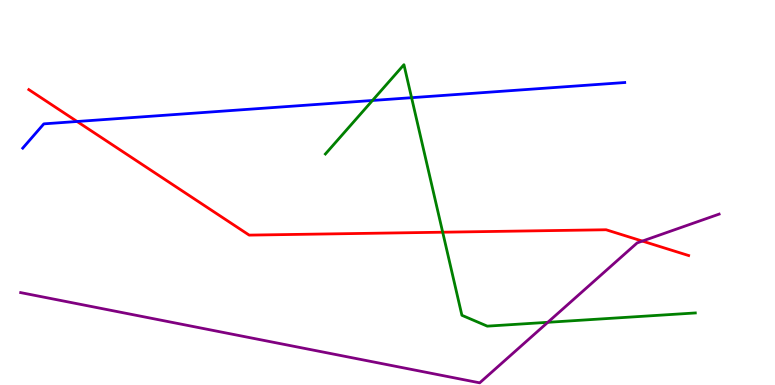[{'lines': ['blue', 'red'], 'intersections': [{'x': 0.995, 'y': 6.84}]}, {'lines': ['green', 'red'], 'intersections': [{'x': 5.71, 'y': 3.97}]}, {'lines': ['purple', 'red'], 'intersections': [{'x': 8.29, 'y': 3.74}]}, {'lines': ['blue', 'green'], 'intersections': [{'x': 4.81, 'y': 7.39}, {'x': 5.31, 'y': 7.46}]}, {'lines': ['blue', 'purple'], 'intersections': []}, {'lines': ['green', 'purple'], 'intersections': [{'x': 7.07, 'y': 1.63}]}]